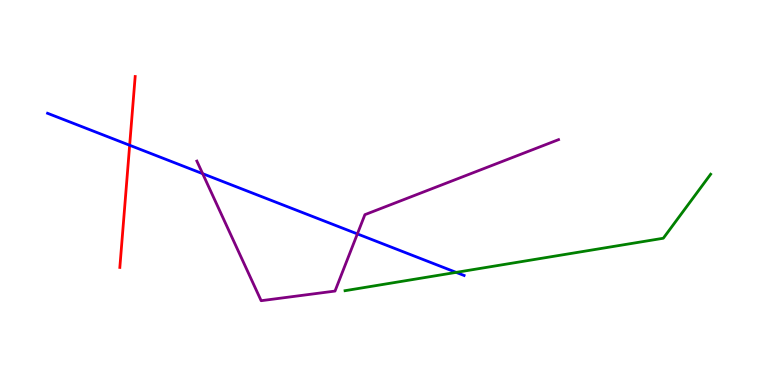[{'lines': ['blue', 'red'], 'intersections': [{'x': 1.67, 'y': 6.23}]}, {'lines': ['green', 'red'], 'intersections': []}, {'lines': ['purple', 'red'], 'intersections': []}, {'lines': ['blue', 'green'], 'intersections': [{'x': 5.89, 'y': 2.93}]}, {'lines': ['blue', 'purple'], 'intersections': [{'x': 2.61, 'y': 5.49}, {'x': 4.61, 'y': 3.92}]}, {'lines': ['green', 'purple'], 'intersections': []}]